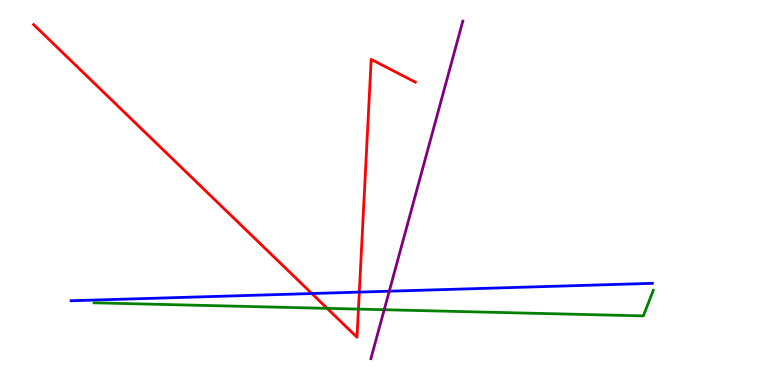[{'lines': ['blue', 'red'], 'intersections': [{'x': 4.02, 'y': 2.38}, {'x': 4.64, 'y': 2.41}]}, {'lines': ['green', 'red'], 'intersections': [{'x': 4.22, 'y': 1.99}, {'x': 4.63, 'y': 1.97}]}, {'lines': ['purple', 'red'], 'intersections': []}, {'lines': ['blue', 'green'], 'intersections': []}, {'lines': ['blue', 'purple'], 'intersections': [{'x': 5.02, 'y': 2.44}]}, {'lines': ['green', 'purple'], 'intersections': [{'x': 4.96, 'y': 1.96}]}]